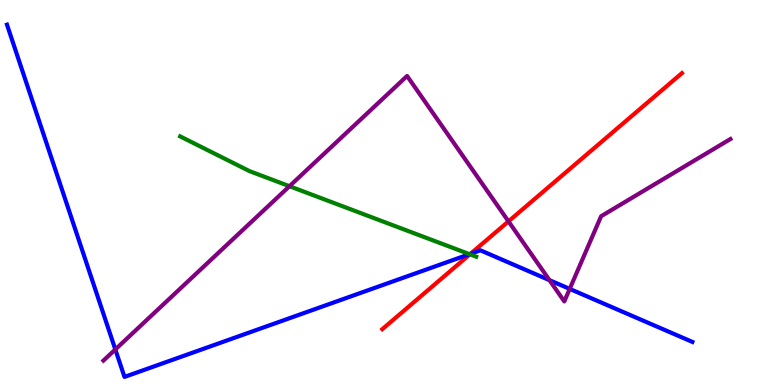[{'lines': ['blue', 'red'], 'intersections': [{'x': 6.07, 'y': 3.41}]}, {'lines': ['green', 'red'], 'intersections': [{'x': 6.06, 'y': 3.39}]}, {'lines': ['purple', 'red'], 'intersections': [{'x': 6.56, 'y': 4.25}]}, {'lines': ['blue', 'green'], 'intersections': [{'x': 6.06, 'y': 3.4}]}, {'lines': ['blue', 'purple'], 'intersections': [{'x': 1.49, 'y': 0.924}, {'x': 7.09, 'y': 2.72}, {'x': 7.35, 'y': 2.5}]}, {'lines': ['green', 'purple'], 'intersections': [{'x': 3.74, 'y': 5.16}]}]